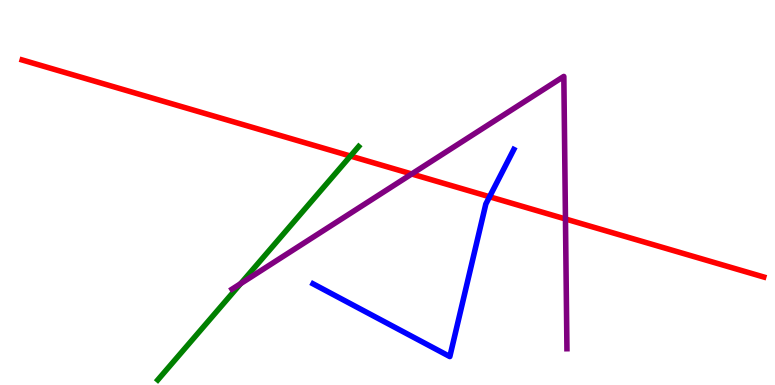[{'lines': ['blue', 'red'], 'intersections': [{'x': 6.32, 'y': 4.89}]}, {'lines': ['green', 'red'], 'intersections': [{'x': 4.52, 'y': 5.95}]}, {'lines': ['purple', 'red'], 'intersections': [{'x': 5.31, 'y': 5.48}, {'x': 7.3, 'y': 4.31}]}, {'lines': ['blue', 'green'], 'intersections': []}, {'lines': ['blue', 'purple'], 'intersections': []}, {'lines': ['green', 'purple'], 'intersections': [{'x': 3.11, 'y': 2.63}]}]